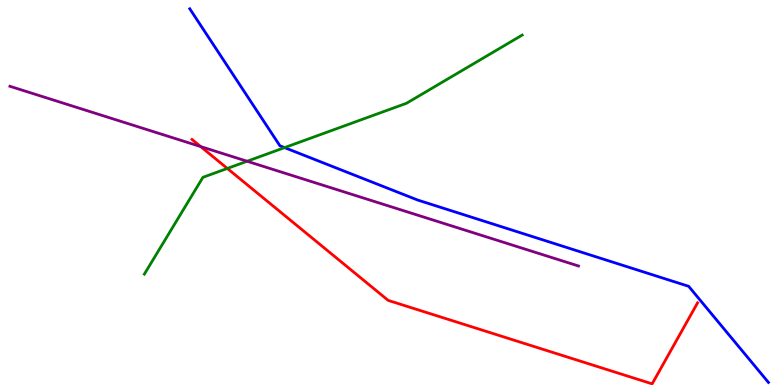[{'lines': ['blue', 'red'], 'intersections': []}, {'lines': ['green', 'red'], 'intersections': [{'x': 2.93, 'y': 5.62}]}, {'lines': ['purple', 'red'], 'intersections': [{'x': 2.59, 'y': 6.19}]}, {'lines': ['blue', 'green'], 'intersections': [{'x': 3.67, 'y': 6.17}]}, {'lines': ['blue', 'purple'], 'intersections': []}, {'lines': ['green', 'purple'], 'intersections': [{'x': 3.19, 'y': 5.81}]}]